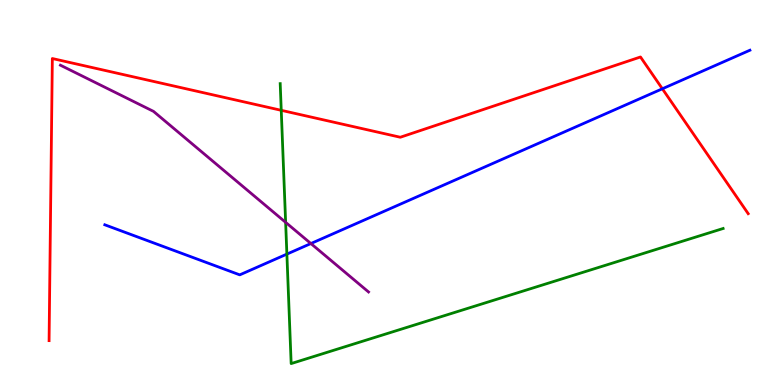[{'lines': ['blue', 'red'], 'intersections': [{'x': 8.55, 'y': 7.69}]}, {'lines': ['green', 'red'], 'intersections': [{'x': 3.63, 'y': 7.13}]}, {'lines': ['purple', 'red'], 'intersections': []}, {'lines': ['blue', 'green'], 'intersections': [{'x': 3.7, 'y': 3.4}]}, {'lines': ['blue', 'purple'], 'intersections': [{'x': 4.01, 'y': 3.67}]}, {'lines': ['green', 'purple'], 'intersections': [{'x': 3.69, 'y': 4.22}]}]